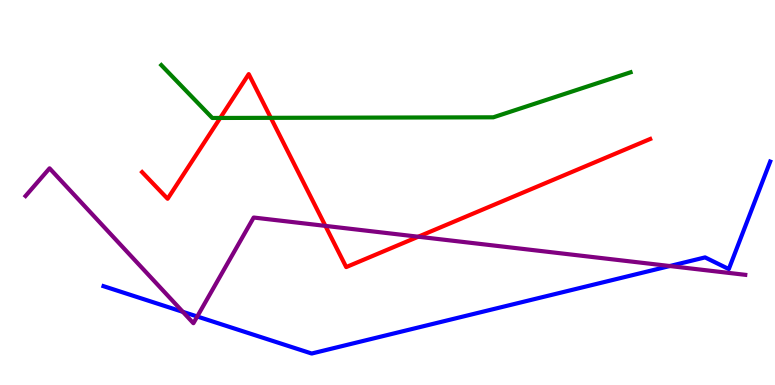[{'lines': ['blue', 'red'], 'intersections': []}, {'lines': ['green', 'red'], 'intersections': [{'x': 2.84, 'y': 6.94}, {'x': 3.49, 'y': 6.94}]}, {'lines': ['purple', 'red'], 'intersections': [{'x': 4.2, 'y': 4.13}, {'x': 5.4, 'y': 3.85}]}, {'lines': ['blue', 'green'], 'intersections': []}, {'lines': ['blue', 'purple'], 'intersections': [{'x': 2.36, 'y': 1.9}, {'x': 2.54, 'y': 1.78}, {'x': 8.64, 'y': 3.09}]}, {'lines': ['green', 'purple'], 'intersections': []}]